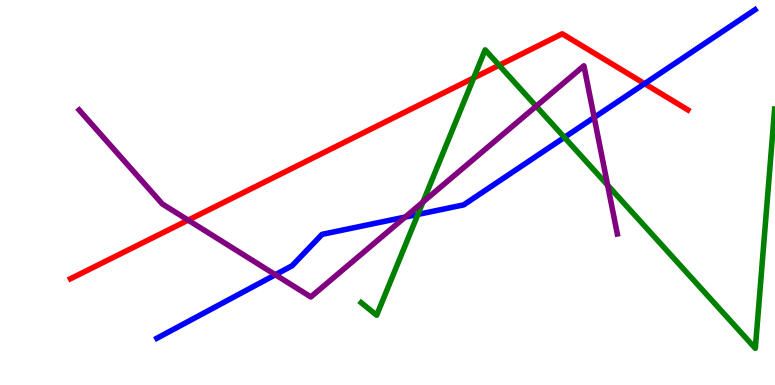[{'lines': ['blue', 'red'], 'intersections': [{'x': 8.32, 'y': 7.83}]}, {'lines': ['green', 'red'], 'intersections': [{'x': 6.11, 'y': 7.98}, {'x': 6.44, 'y': 8.3}]}, {'lines': ['purple', 'red'], 'intersections': [{'x': 2.43, 'y': 4.28}]}, {'lines': ['blue', 'green'], 'intersections': [{'x': 5.39, 'y': 4.43}, {'x': 7.28, 'y': 6.43}]}, {'lines': ['blue', 'purple'], 'intersections': [{'x': 3.55, 'y': 2.86}, {'x': 5.23, 'y': 4.36}, {'x': 7.67, 'y': 6.95}]}, {'lines': ['green', 'purple'], 'intersections': [{'x': 5.46, 'y': 4.75}, {'x': 6.92, 'y': 7.24}, {'x': 7.84, 'y': 5.19}]}]